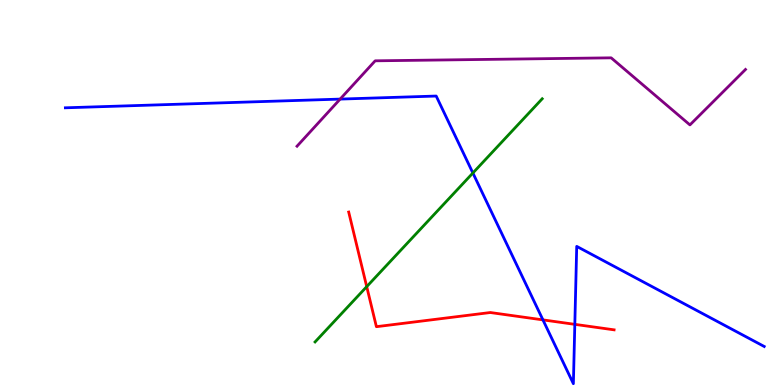[{'lines': ['blue', 'red'], 'intersections': [{'x': 7.01, 'y': 1.69}, {'x': 7.42, 'y': 1.58}]}, {'lines': ['green', 'red'], 'intersections': [{'x': 4.73, 'y': 2.55}]}, {'lines': ['purple', 'red'], 'intersections': []}, {'lines': ['blue', 'green'], 'intersections': [{'x': 6.1, 'y': 5.51}]}, {'lines': ['blue', 'purple'], 'intersections': [{'x': 4.39, 'y': 7.43}]}, {'lines': ['green', 'purple'], 'intersections': []}]